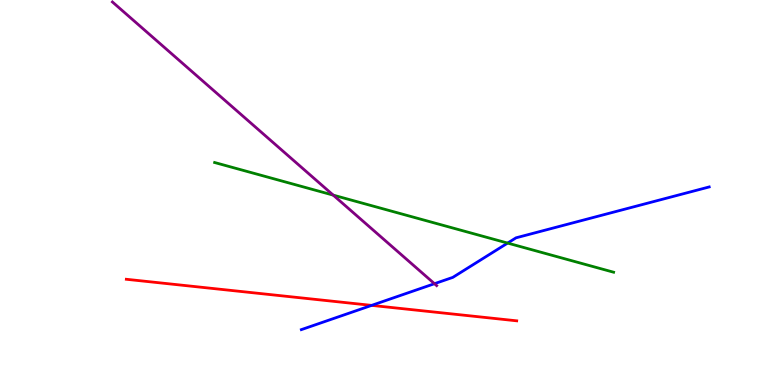[{'lines': ['blue', 'red'], 'intersections': [{'x': 4.8, 'y': 2.07}]}, {'lines': ['green', 'red'], 'intersections': []}, {'lines': ['purple', 'red'], 'intersections': []}, {'lines': ['blue', 'green'], 'intersections': [{'x': 6.55, 'y': 3.69}]}, {'lines': ['blue', 'purple'], 'intersections': [{'x': 5.61, 'y': 2.63}]}, {'lines': ['green', 'purple'], 'intersections': [{'x': 4.3, 'y': 4.93}]}]